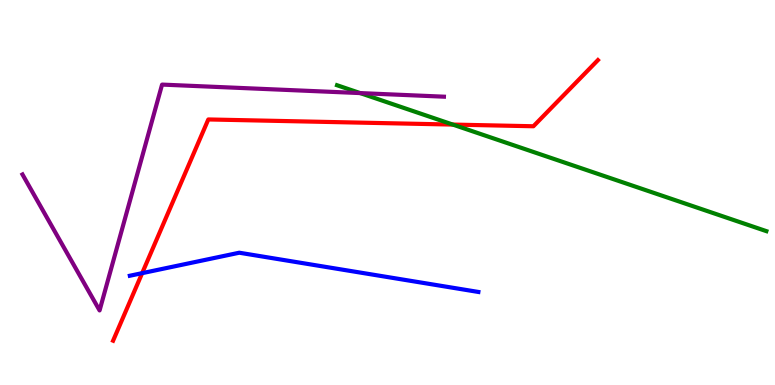[{'lines': ['blue', 'red'], 'intersections': [{'x': 1.83, 'y': 2.91}]}, {'lines': ['green', 'red'], 'intersections': [{'x': 5.84, 'y': 6.76}]}, {'lines': ['purple', 'red'], 'intersections': []}, {'lines': ['blue', 'green'], 'intersections': []}, {'lines': ['blue', 'purple'], 'intersections': []}, {'lines': ['green', 'purple'], 'intersections': [{'x': 4.65, 'y': 7.58}]}]